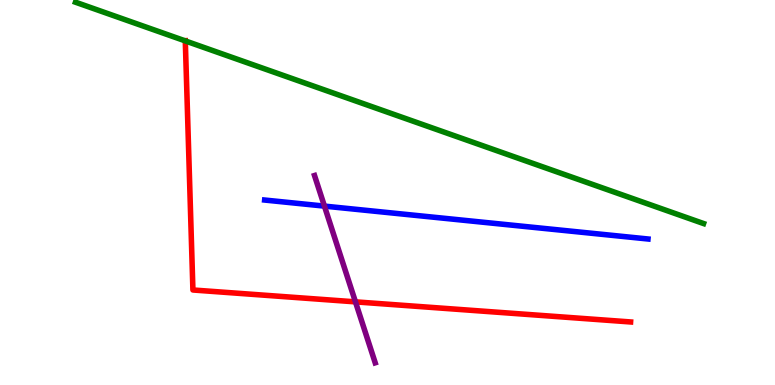[{'lines': ['blue', 'red'], 'intersections': []}, {'lines': ['green', 'red'], 'intersections': [{'x': 2.39, 'y': 8.94}]}, {'lines': ['purple', 'red'], 'intersections': [{'x': 4.59, 'y': 2.16}]}, {'lines': ['blue', 'green'], 'intersections': []}, {'lines': ['blue', 'purple'], 'intersections': [{'x': 4.19, 'y': 4.65}]}, {'lines': ['green', 'purple'], 'intersections': []}]